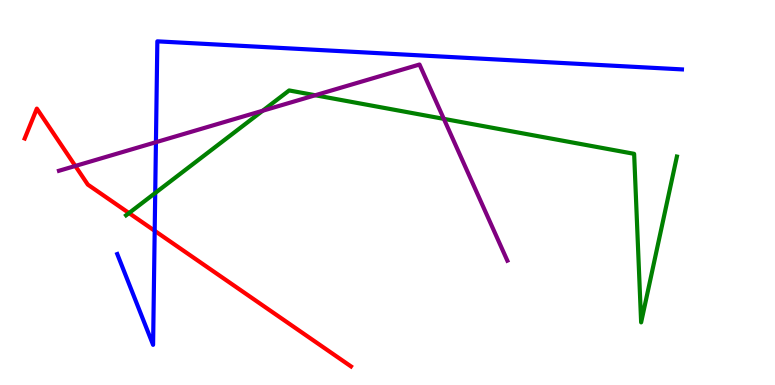[{'lines': ['blue', 'red'], 'intersections': [{'x': 2.0, 'y': 4.01}]}, {'lines': ['green', 'red'], 'intersections': [{'x': 1.66, 'y': 4.47}]}, {'lines': ['purple', 'red'], 'intersections': [{'x': 0.972, 'y': 5.69}]}, {'lines': ['blue', 'green'], 'intersections': [{'x': 2.0, 'y': 4.99}]}, {'lines': ['blue', 'purple'], 'intersections': [{'x': 2.01, 'y': 6.31}]}, {'lines': ['green', 'purple'], 'intersections': [{'x': 3.39, 'y': 7.12}, {'x': 4.07, 'y': 7.53}, {'x': 5.73, 'y': 6.91}]}]